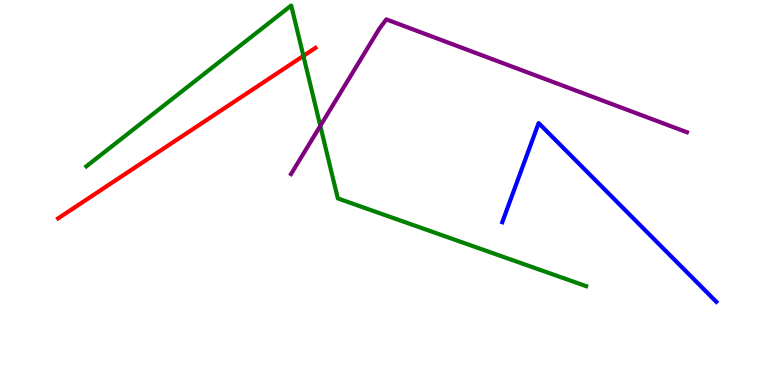[{'lines': ['blue', 'red'], 'intersections': []}, {'lines': ['green', 'red'], 'intersections': [{'x': 3.91, 'y': 8.55}]}, {'lines': ['purple', 'red'], 'intersections': []}, {'lines': ['blue', 'green'], 'intersections': []}, {'lines': ['blue', 'purple'], 'intersections': []}, {'lines': ['green', 'purple'], 'intersections': [{'x': 4.13, 'y': 6.73}]}]